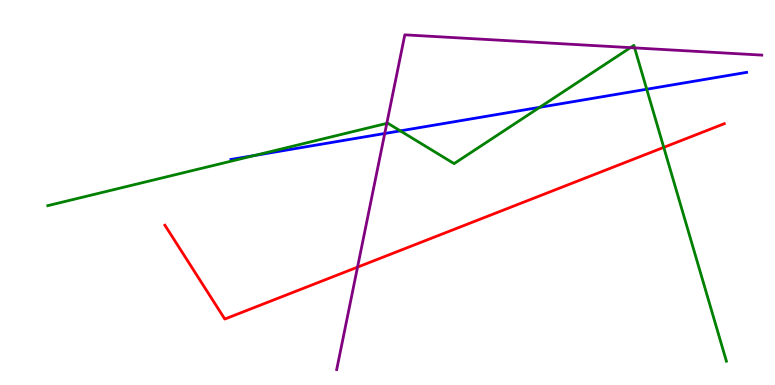[{'lines': ['blue', 'red'], 'intersections': []}, {'lines': ['green', 'red'], 'intersections': [{'x': 8.56, 'y': 6.17}]}, {'lines': ['purple', 'red'], 'intersections': [{'x': 4.61, 'y': 3.06}]}, {'lines': ['blue', 'green'], 'intersections': [{'x': 3.29, 'y': 5.96}, {'x': 5.17, 'y': 6.6}, {'x': 6.96, 'y': 7.21}, {'x': 8.34, 'y': 7.68}]}, {'lines': ['blue', 'purple'], 'intersections': [{'x': 4.96, 'y': 6.53}]}, {'lines': ['green', 'purple'], 'intersections': [{'x': 4.99, 'y': 6.8}, {'x': 8.13, 'y': 8.76}, {'x': 8.19, 'y': 8.76}]}]